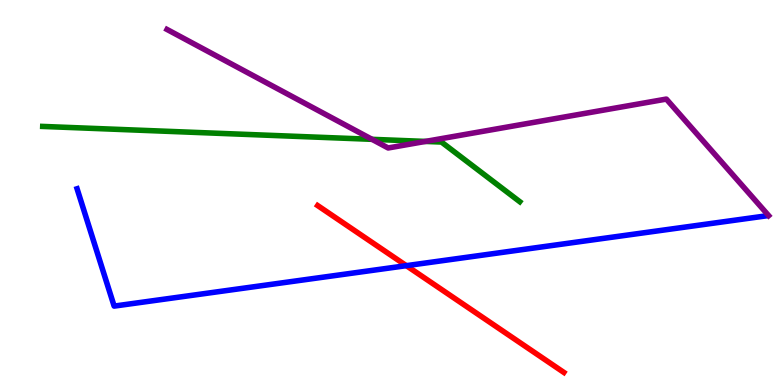[{'lines': ['blue', 'red'], 'intersections': [{'x': 5.24, 'y': 3.1}]}, {'lines': ['green', 'red'], 'intersections': []}, {'lines': ['purple', 'red'], 'intersections': []}, {'lines': ['blue', 'green'], 'intersections': []}, {'lines': ['blue', 'purple'], 'intersections': []}, {'lines': ['green', 'purple'], 'intersections': [{'x': 4.8, 'y': 6.38}, {'x': 5.49, 'y': 6.33}]}]